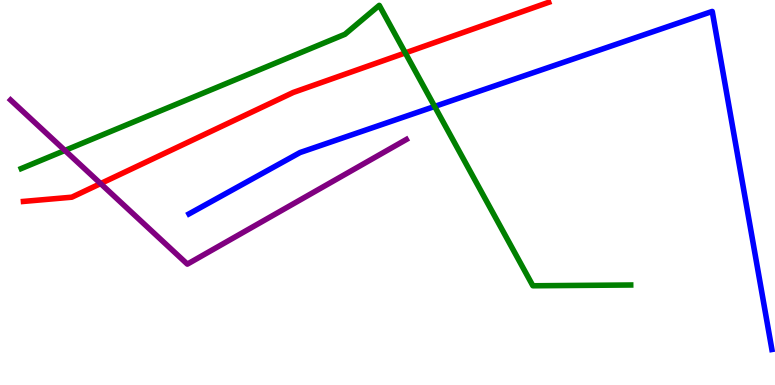[{'lines': ['blue', 'red'], 'intersections': []}, {'lines': ['green', 'red'], 'intersections': [{'x': 5.23, 'y': 8.63}]}, {'lines': ['purple', 'red'], 'intersections': [{'x': 1.3, 'y': 5.23}]}, {'lines': ['blue', 'green'], 'intersections': [{'x': 5.61, 'y': 7.23}]}, {'lines': ['blue', 'purple'], 'intersections': []}, {'lines': ['green', 'purple'], 'intersections': [{'x': 0.838, 'y': 6.09}]}]